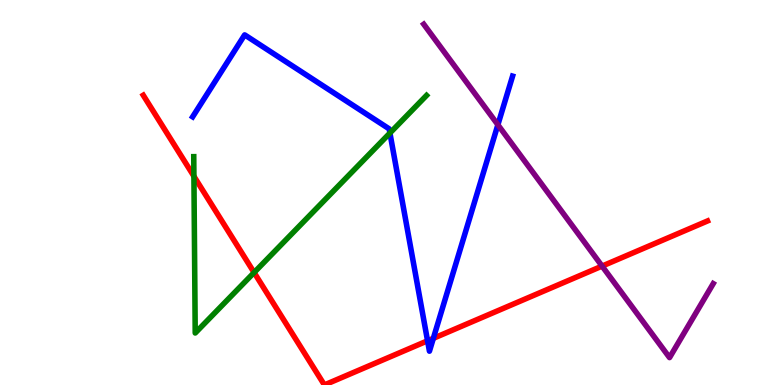[{'lines': ['blue', 'red'], 'intersections': [{'x': 5.52, 'y': 1.15}, {'x': 5.59, 'y': 1.21}]}, {'lines': ['green', 'red'], 'intersections': [{'x': 2.5, 'y': 5.42}, {'x': 3.28, 'y': 2.92}]}, {'lines': ['purple', 'red'], 'intersections': [{'x': 7.77, 'y': 3.09}]}, {'lines': ['blue', 'green'], 'intersections': [{'x': 5.03, 'y': 6.54}]}, {'lines': ['blue', 'purple'], 'intersections': [{'x': 6.42, 'y': 6.76}]}, {'lines': ['green', 'purple'], 'intersections': []}]